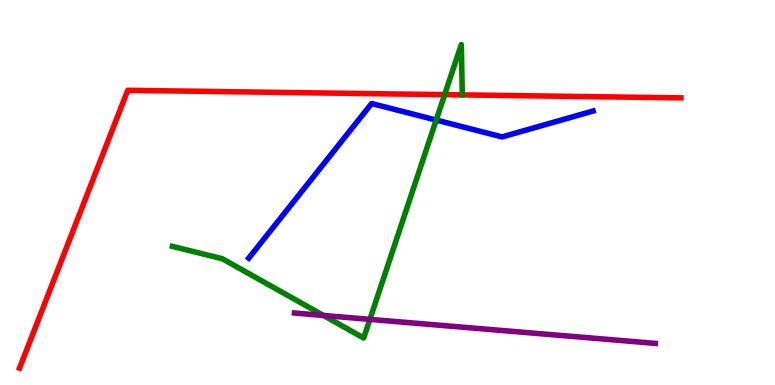[{'lines': ['blue', 'red'], 'intersections': []}, {'lines': ['green', 'red'], 'intersections': [{'x': 5.74, 'y': 7.54}]}, {'lines': ['purple', 'red'], 'intersections': []}, {'lines': ['blue', 'green'], 'intersections': [{'x': 5.63, 'y': 6.88}]}, {'lines': ['blue', 'purple'], 'intersections': []}, {'lines': ['green', 'purple'], 'intersections': [{'x': 4.17, 'y': 1.81}, {'x': 4.77, 'y': 1.7}]}]